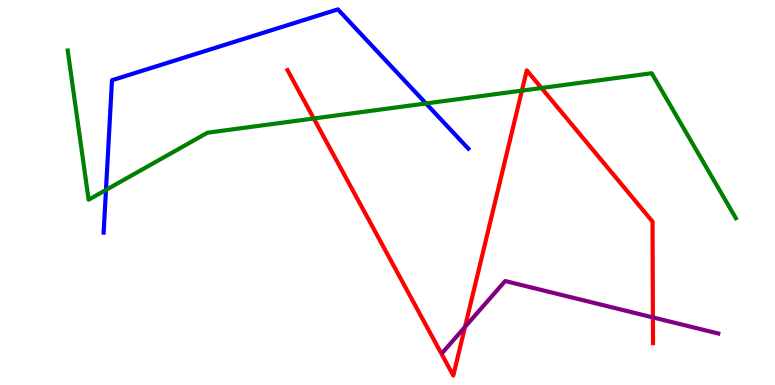[{'lines': ['blue', 'red'], 'intersections': []}, {'lines': ['green', 'red'], 'intersections': [{'x': 4.05, 'y': 6.92}, {'x': 6.73, 'y': 7.65}, {'x': 6.99, 'y': 7.71}]}, {'lines': ['purple', 'red'], 'intersections': [{'x': 6.0, 'y': 1.51}, {'x': 8.42, 'y': 1.76}]}, {'lines': ['blue', 'green'], 'intersections': [{'x': 1.37, 'y': 5.07}, {'x': 5.5, 'y': 7.31}]}, {'lines': ['blue', 'purple'], 'intersections': []}, {'lines': ['green', 'purple'], 'intersections': []}]